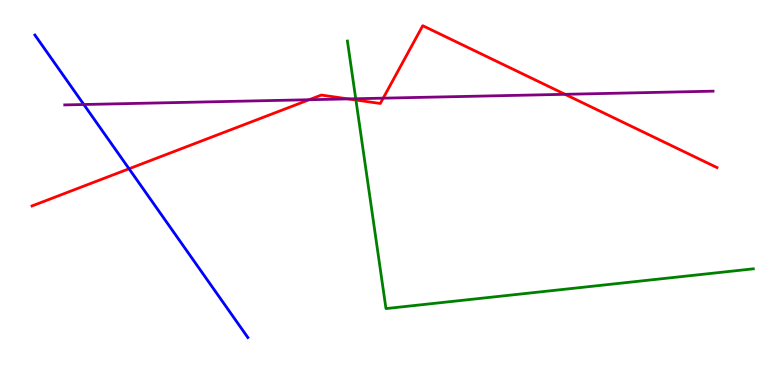[{'lines': ['blue', 'red'], 'intersections': [{'x': 1.67, 'y': 5.62}]}, {'lines': ['green', 'red'], 'intersections': [{'x': 4.59, 'y': 7.4}]}, {'lines': ['purple', 'red'], 'intersections': [{'x': 3.99, 'y': 7.41}, {'x': 4.49, 'y': 7.43}, {'x': 4.94, 'y': 7.45}, {'x': 7.29, 'y': 7.55}]}, {'lines': ['blue', 'green'], 'intersections': []}, {'lines': ['blue', 'purple'], 'intersections': [{'x': 1.08, 'y': 7.29}]}, {'lines': ['green', 'purple'], 'intersections': [{'x': 4.59, 'y': 7.44}]}]